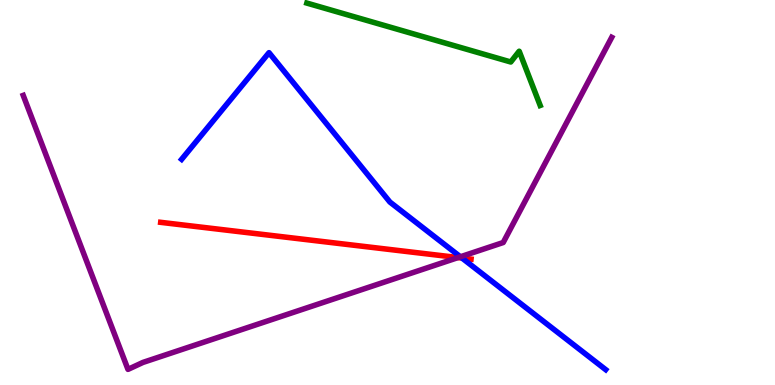[{'lines': ['blue', 'red'], 'intersections': [{'x': 5.96, 'y': 3.3}]}, {'lines': ['green', 'red'], 'intersections': []}, {'lines': ['purple', 'red'], 'intersections': [{'x': 5.91, 'y': 3.31}]}, {'lines': ['blue', 'green'], 'intersections': []}, {'lines': ['blue', 'purple'], 'intersections': [{'x': 5.94, 'y': 3.33}]}, {'lines': ['green', 'purple'], 'intersections': []}]